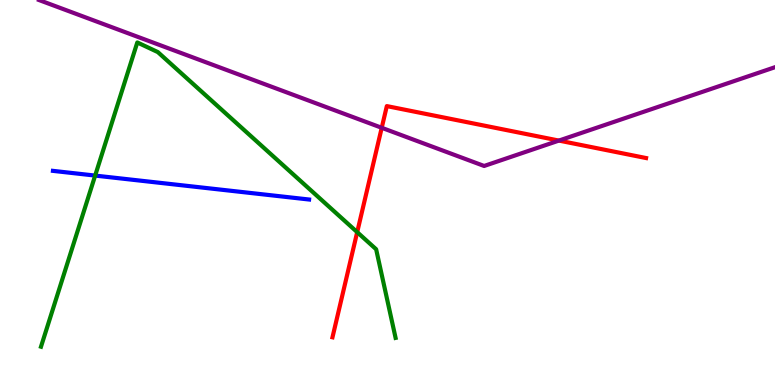[{'lines': ['blue', 'red'], 'intersections': []}, {'lines': ['green', 'red'], 'intersections': [{'x': 4.61, 'y': 3.97}]}, {'lines': ['purple', 'red'], 'intersections': [{'x': 4.93, 'y': 6.68}, {'x': 7.21, 'y': 6.35}]}, {'lines': ['blue', 'green'], 'intersections': [{'x': 1.23, 'y': 5.44}]}, {'lines': ['blue', 'purple'], 'intersections': []}, {'lines': ['green', 'purple'], 'intersections': []}]